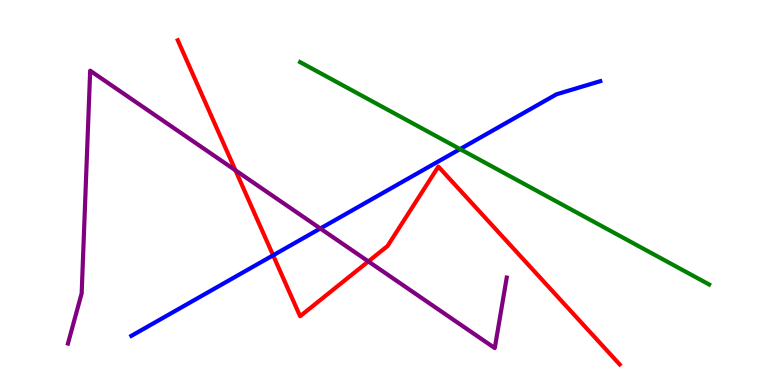[{'lines': ['blue', 'red'], 'intersections': [{'x': 3.52, 'y': 3.37}]}, {'lines': ['green', 'red'], 'intersections': []}, {'lines': ['purple', 'red'], 'intersections': [{'x': 3.04, 'y': 5.58}, {'x': 4.75, 'y': 3.21}]}, {'lines': ['blue', 'green'], 'intersections': [{'x': 5.94, 'y': 6.13}]}, {'lines': ['blue', 'purple'], 'intersections': [{'x': 4.13, 'y': 4.07}]}, {'lines': ['green', 'purple'], 'intersections': []}]